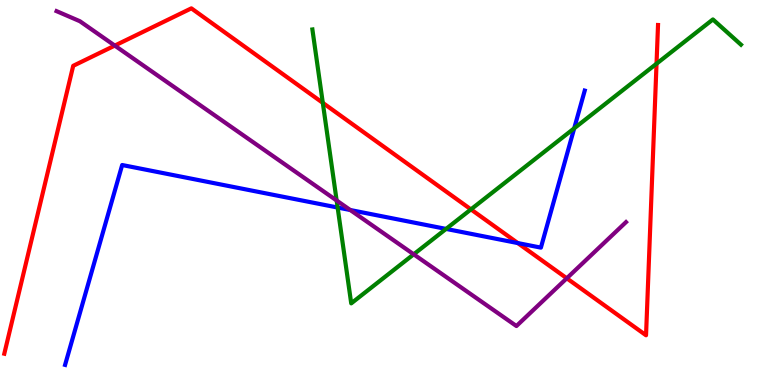[{'lines': ['blue', 'red'], 'intersections': [{'x': 6.68, 'y': 3.69}]}, {'lines': ['green', 'red'], 'intersections': [{'x': 4.17, 'y': 7.33}, {'x': 6.08, 'y': 4.56}, {'x': 8.47, 'y': 8.35}]}, {'lines': ['purple', 'red'], 'intersections': [{'x': 1.48, 'y': 8.82}, {'x': 7.31, 'y': 2.77}]}, {'lines': ['blue', 'green'], 'intersections': [{'x': 4.36, 'y': 4.61}, {'x': 5.76, 'y': 4.05}, {'x': 7.41, 'y': 6.67}]}, {'lines': ['blue', 'purple'], 'intersections': [{'x': 4.52, 'y': 4.54}]}, {'lines': ['green', 'purple'], 'intersections': [{'x': 4.34, 'y': 4.79}, {'x': 5.34, 'y': 3.39}]}]